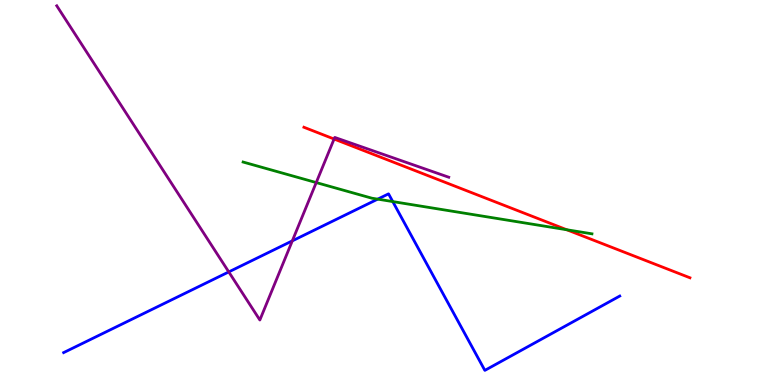[{'lines': ['blue', 'red'], 'intersections': []}, {'lines': ['green', 'red'], 'intersections': [{'x': 7.31, 'y': 4.03}]}, {'lines': ['purple', 'red'], 'intersections': [{'x': 4.31, 'y': 6.39}]}, {'lines': ['blue', 'green'], 'intersections': [{'x': 4.87, 'y': 4.83}, {'x': 5.07, 'y': 4.76}]}, {'lines': ['blue', 'purple'], 'intersections': [{'x': 2.95, 'y': 2.94}, {'x': 3.77, 'y': 3.74}]}, {'lines': ['green', 'purple'], 'intersections': [{'x': 4.08, 'y': 5.26}]}]